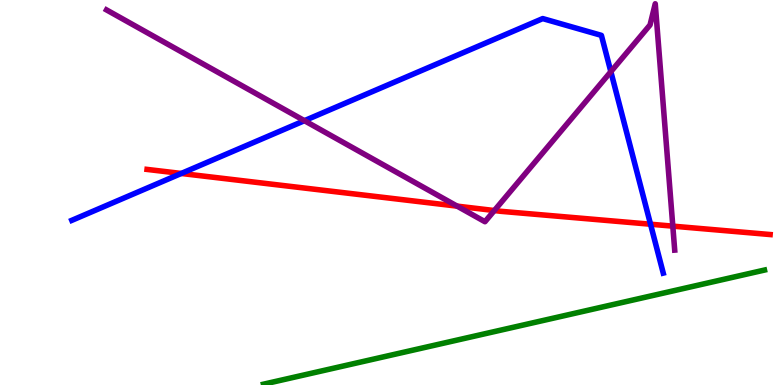[{'lines': ['blue', 'red'], 'intersections': [{'x': 2.34, 'y': 5.49}, {'x': 8.39, 'y': 4.18}]}, {'lines': ['green', 'red'], 'intersections': []}, {'lines': ['purple', 'red'], 'intersections': [{'x': 5.9, 'y': 4.65}, {'x': 6.38, 'y': 4.53}, {'x': 8.68, 'y': 4.13}]}, {'lines': ['blue', 'green'], 'intersections': []}, {'lines': ['blue', 'purple'], 'intersections': [{'x': 3.93, 'y': 6.87}, {'x': 7.88, 'y': 8.14}]}, {'lines': ['green', 'purple'], 'intersections': []}]